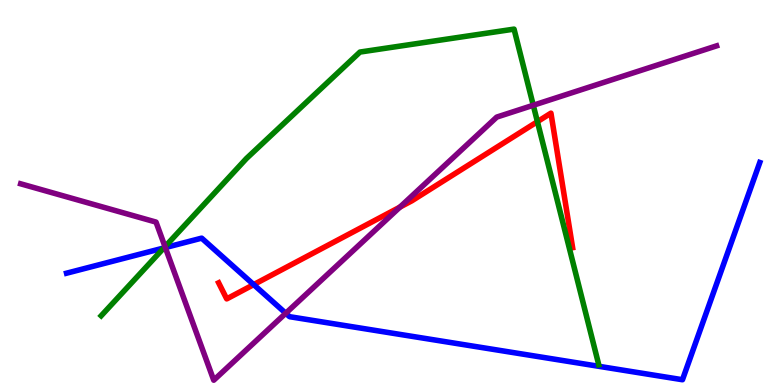[{'lines': ['blue', 'red'], 'intersections': [{'x': 3.27, 'y': 2.61}]}, {'lines': ['green', 'red'], 'intersections': [{'x': 6.93, 'y': 6.84}]}, {'lines': ['purple', 'red'], 'intersections': [{'x': 5.16, 'y': 4.62}]}, {'lines': ['blue', 'green'], 'intersections': [{'x': 2.11, 'y': 3.56}]}, {'lines': ['blue', 'purple'], 'intersections': [{'x': 2.13, 'y': 3.57}, {'x': 3.69, 'y': 1.86}]}, {'lines': ['green', 'purple'], 'intersections': [{'x': 2.13, 'y': 3.59}, {'x': 6.88, 'y': 7.27}]}]